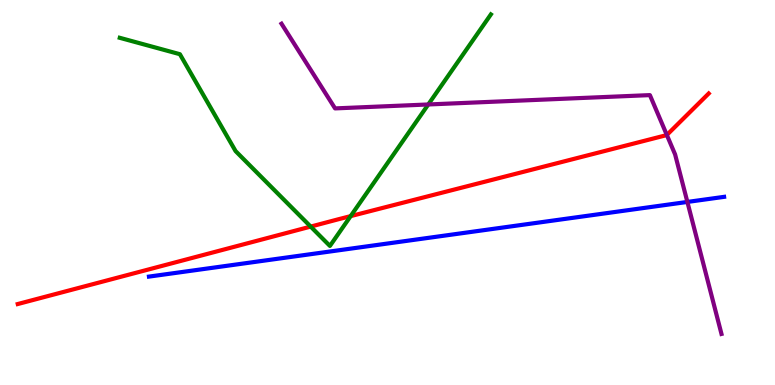[{'lines': ['blue', 'red'], 'intersections': []}, {'lines': ['green', 'red'], 'intersections': [{'x': 4.01, 'y': 4.11}, {'x': 4.52, 'y': 4.39}]}, {'lines': ['purple', 'red'], 'intersections': [{'x': 8.6, 'y': 6.49}]}, {'lines': ['blue', 'green'], 'intersections': []}, {'lines': ['blue', 'purple'], 'intersections': [{'x': 8.87, 'y': 4.75}]}, {'lines': ['green', 'purple'], 'intersections': [{'x': 5.53, 'y': 7.29}]}]